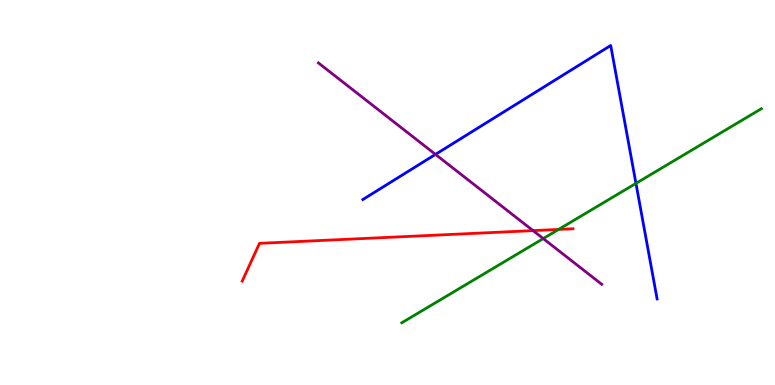[{'lines': ['blue', 'red'], 'intersections': []}, {'lines': ['green', 'red'], 'intersections': [{'x': 7.21, 'y': 4.04}]}, {'lines': ['purple', 'red'], 'intersections': [{'x': 6.88, 'y': 4.01}]}, {'lines': ['blue', 'green'], 'intersections': [{'x': 8.21, 'y': 5.24}]}, {'lines': ['blue', 'purple'], 'intersections': [{'x': 5.62, 'y': 5.99}]}, {'lines': ['green', 'purple'], 'intersections': [{'x': 7.01, 'y': 3.8}]}]